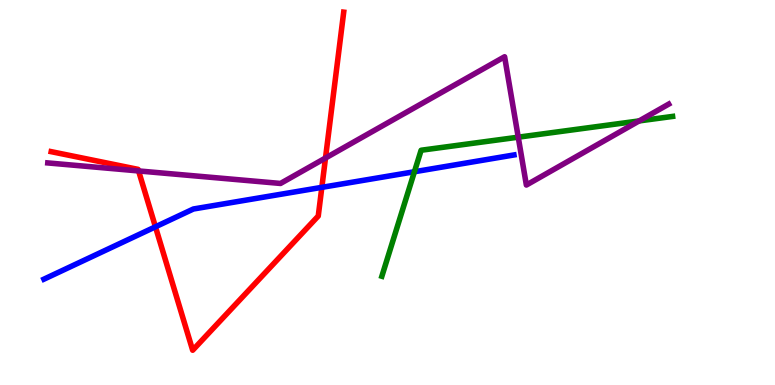[{'lines': ['blue', 'red'], 'intersections': [{'x': 2.01, 'y': 4.11}, {'x': 4.15, 'y': 5.13}]}, {'lines': ['green', 'red'], 'intersections': []}, {'lines': ['purple', 'red'], 'intersections': [{'x': 1.79, 'y': 5.56}, {'x': 4.2, 'y': 5.9}]}, {'lines': ['blue', 'green'], 'intersections': [{'x': 5.35, 'y': 5.54}]}, {'lines': ['blue', 'purple'], 'intersections': []}, {'lines': ['green', 'purple'], 'intersections': [{'x': 6.69, 'y': 6.44}, {'x': 8.25, 'y': 6.86}]}]